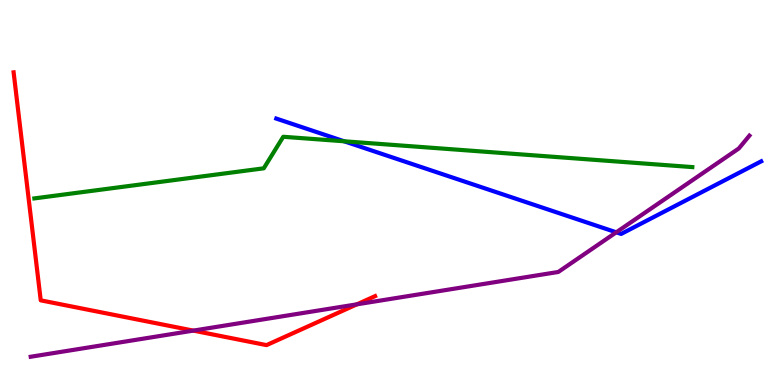[{'lines': ['blue', 'red'], 'intersections': []}, {'lines': ['green', 'red'], 'intersections': []}, {'lines': ['purple', 'red'], 'intersections': [{'x': 2.49, 'y': 1.41}, {'x': 4.61, 'y': 2.1}]}, {'lines': ['blue', 'green'], 'intersections': [{'x': 4.44, 'y': 6.33}]}, {'lines': ['blue', 'purple'], 'intersections': [{'x': 7.95, 'y': 3.97}]}, {'lines': ['green', 'purple'], 'intersections': []}]